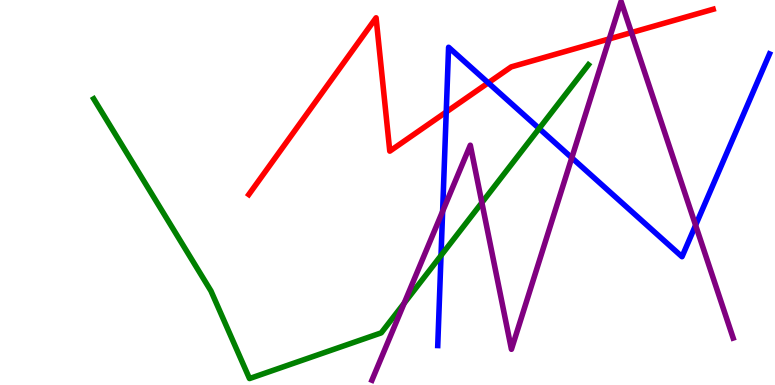[{'lines': ['blue', 'red'], 'intersections': [{'x': 5.76, 'y': 7.09}, {'x': 6.3, 'y': 7.85}]}, {'lines': ['green', 'red'], 'intersections': []}, {'lines': ['purple', 'red'], 'intersections': [{'x': 7.86, 'y': 8.99}, {'x': 8.15, 'y': 9.15}]}, {'lines': ['blue', 'green'], 'intersections': [{'x': 5.69, 'y': 3.36}, {'x': 6.96, 'y': 6.66}]}, {'lines': ['blue', 'purple'], 'intersections': [{'x': 5.71, 'y': 4.51}, {'x': 7.38, 'y': 5.9}, {'x': 8.98, 'y': 4.15}]}, {'lines': ['green', 'purple'], 'intersections': [{'x': 5.22, 'y': 2.13}, {'x': 6.22, 'y': 4.74}]}]